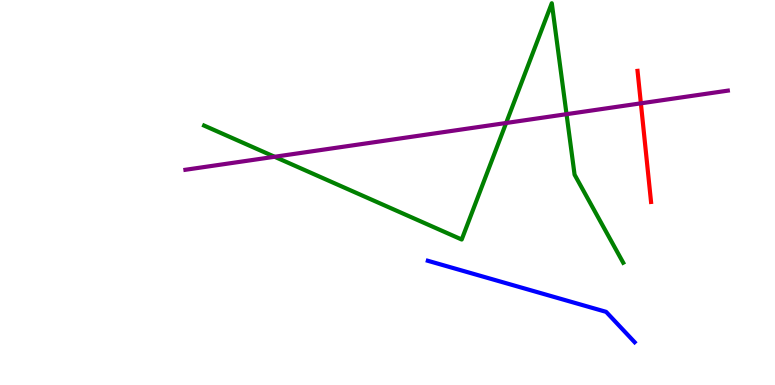[{'lines': ['blue', 'red'], 'intersections': []}, {'lines': ['green', 'red'], 'intersections': []}, {'lines': ['purple', 'red'], 'intersections': [{'x': 8.27, 'y': 7.32}]}, {'lines': ['blue', 'green'], 'intersections': []}, {'lines': ['blue', 'purple'], 'intersections': []}, {'lines': ['green', 'purple'], 'intersections': [{'x': 3.54, 'y': 5.93}, {'x': 6.53, 'y': 6.81}, {'x': 7.31, 'y': 7.03}]}]